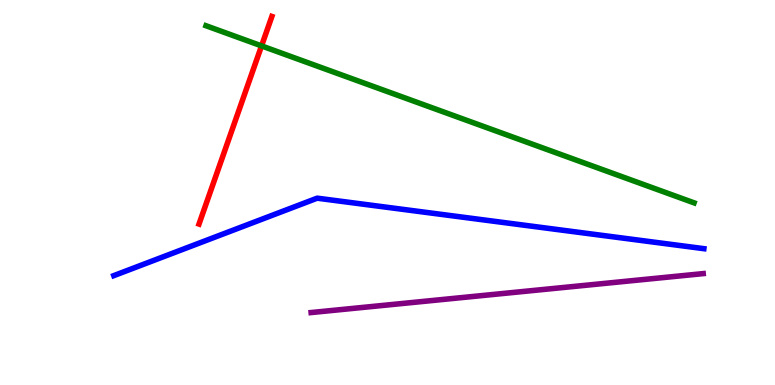[{'lines': ['blue', 'red'], 'intersections': []}, {'lines': ['green', 'red'], 'intersections': [{'x': 3.37, 'y': 8.81}]}, {'lines': ['purple', 'red'], 'intersections': []}, {'lines': ['blue', 'green'], 'intersections': []}, {'lines': ['blue', 'purple'], 'intersections': []}, {'lines': ['green', 'purple'], 'intersections': []}]